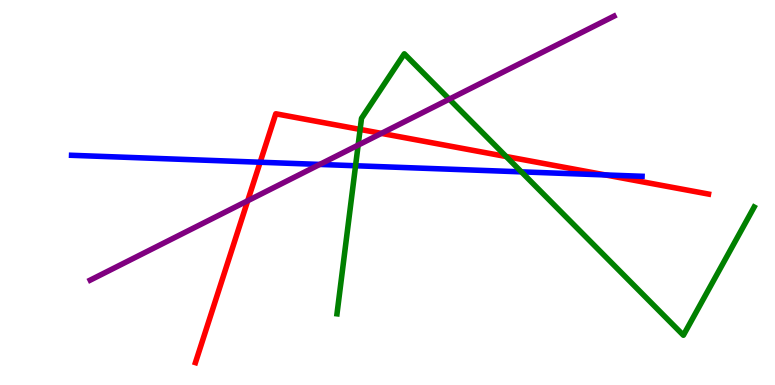[{'lines': ['blue', 'red'], 'intersections': [{'x': 3.36, 'y': 5.79}, {'x': 7.81, 'y': 5.46}]}, {'lines': ['green', 'red'], 'intersections': [{'x': 4.65, 'y': 6.64}, {'x': 6.53, 'y': 5.93}]}, {'lines': ['purple', 'red'], 'intersections': [{'x': 3.2, 'y': 4.79}, {'x': 4.92, 'y': 6.54}]}, {'lines': ['blue', 'green'], 'intersections': [{'x': 4.59, 'y': 5.69}, {'x': 6.73, 'y': 5.54}]}, {'lines': ['blue', 'purple'], 'intersections': [{'x': 4.13, 'y': 5.73}]}, {'lines': ['green', 'purple'], 'intersections': [{'x': 4.62, 'y': 6.23}, {'x': 5.8, 'y': 7.42}]}]